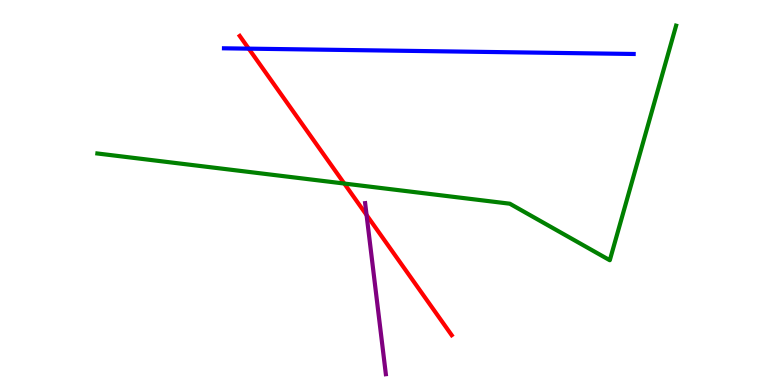[{'lines': ['blue', 'red'], 'intersections': [{'x': 3.21, 'y': 8.74}]}, {'lines': ['green', 'red'], 'intersections': [{'x': 4.44, 'y': 5.23}]}, {'lines': ['purple', 'red'], 'intersections': [{'x': 4.73, 'y': 4.42}]}, {'lines': ['blue', 'green'], 'intersections': []}, {'lines': ['blue', 'purple'], 'intersections': []}, {'lines': ['green', 'purple'], 'intersections': []}]